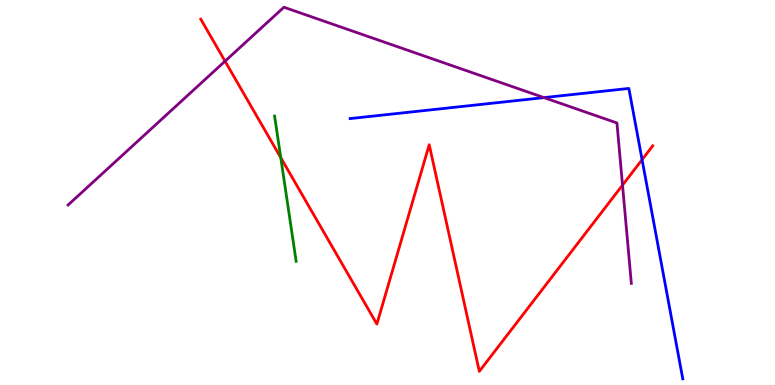[{'lines': ['blue', 'red'], 'intersections': [{'x': 8.28, 'y': 5.85}]}, {'lines': ['green', 'red'], 'intersections': [{'x': 3.62, 'y': 5.9}]}, {'lines': ['purple', 'red'], 'intersections': [{'x': 2.9, 'y': 8.41}, {'x': 8.03, 'y': 5.19}]}, {'lines': ['blue', 'green'], 'intersections': []}, {'lines': ['blue', 'purple'], 'intersections': [{'x': 7.02, 'y': 7.46}]}, {'lines': ['green', 'purple'], 'intersections': []}]